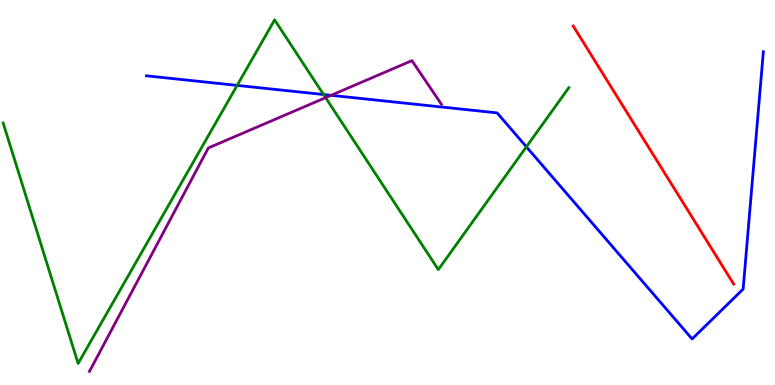[{'lines': ['blue', 'red'], 'intersections': []}, {'lines': ['green', 'red'], 'intersections': []}, {'lines': ['purple', 'red'], 'intersections': []}, {'lines': ['blue', 'green'], 'intersections': [{'x': 3.06, 'y': 7.78}, {'x': 4.17, 'y': 7.54}, {'x': 6.79, 'y': 6.19}]}, {'lines': ['blue', 'purple'], 'intersections': [{'x': 4.27, 'y': 7.52}]}, {'lines': ['green', 'purple'], 'intersections': [{'x': 4.2, 'y': 7.46}]}]